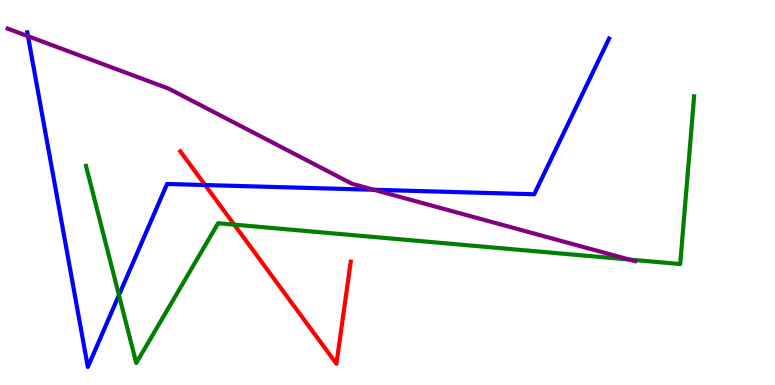[{'lines': ['blue', 'red'], 'intersections': [{'x': 2.65, 'y': 5.19}]}, {'lines': ['green', 'red'], 'intersections': [{'x': 3.02, 'y': 4.16}]}, {'lines': ['purple', 'red'], 'intersections': []}, {'lines': ['blue', 'green'], 'intersections': [{'x': 1.53, 'y': 2.33}]}, {'lines': ['blue', 'purple'], 'intersections': [{'x': 0.361, 'y': 9.06}, {'x': 4.82, 'y': 5.07}]}, {'lines': ['green', 'purple'], 'intersections': [{'x': 8.12, 'y': 3.26}]}]